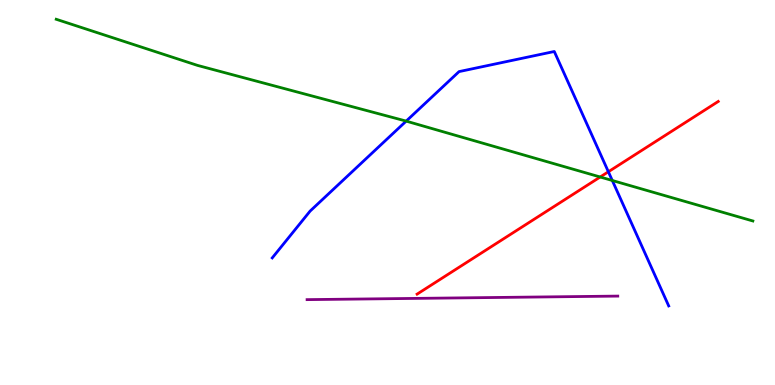[{'lines': ['blue', 'red'], 'intersections': [{'x': 7.85, 'y': 5.54}]}, {'lines': ['green', 'red'], 'intersections': [{'x': 7.74, 'y': 5.4}]}, {'lines': ['purple', 'red'], 'intersections': []}, {'lines': ['blue', 'green'], 'intersections': [{'x': 5.24, 'y': 6.85}, {'x': 7.9, 'y': 5.31}]}, {'lines': ['blue', 'purple'], 'intersections': []}, {'lines': ['green', 'purple'], 'intersections': []}]